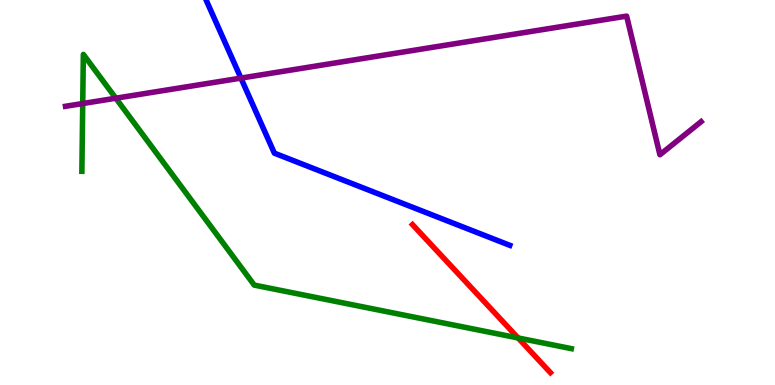[{'lines': ['blue', 'red'], 'intersections': []}, {'lines': ['green', 'red'], 'intersections': [{'x': 6.69, 'y': 1.22}]}, {'lines': ['purple', 'red'], 'intersections': []}, {'lines': ['blue', 'green'], 'intersections': []}, {'lines': ['blue', 'purple'], 'intersections': [{'x': 3.11, 'y': 7.97}]}, {'lines': ['green', 'purple'], 'intersections': [{'x': 1.07, 'y': 7.31}, {'x': 1.49, 'y': 7.45}]}]